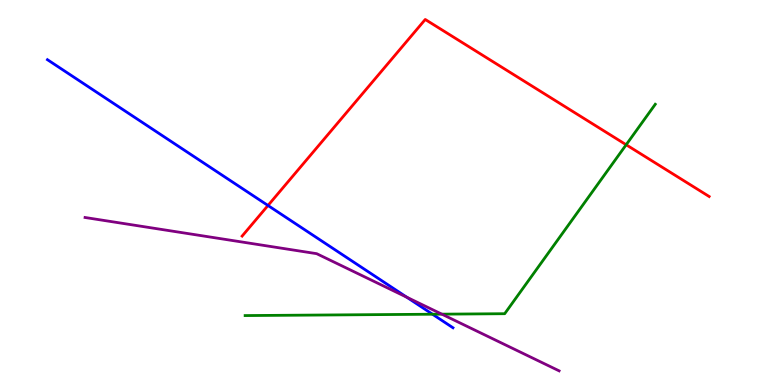[{'lines': ['blue', 'red'], 'intersections': [{'x': 3.46, 'y': 4.66}]}, {'lines': ['green', 'red'], 'intersections': [{'x': 8.08, 'y': 6.24}]}, {'lines': ['purple', 'red'], 'intersections': []}, {'lines': ['blue', 'green'], 'intersections': [{'x': 5.58, 'y': 1.84}]}, {'lines': ['blue', 'purple'], 'intersections': [{'x': 5.25, 'y': 2.28}]}, {'lines': ['green', 'purple'], 'intersections': [{'x': 5.7, 'y': 1.84}]}]